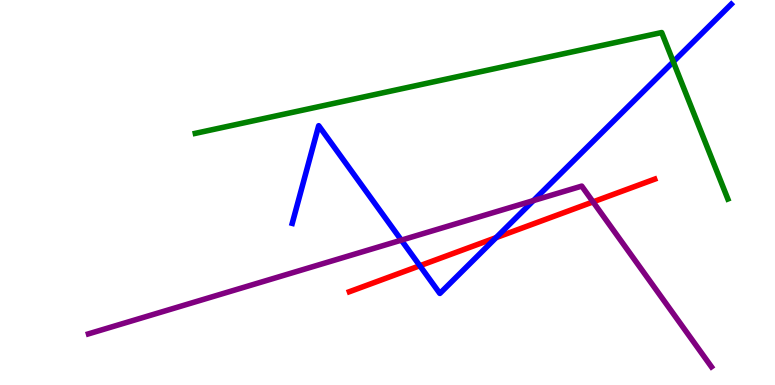[{'lines': ['blue', 'red'], 'intersections': [{'x': 5.42, 'y': 3.1}, {'x': 6.4, 'y': 3.83}]}, {'lines': ['green', 'red'], 'intersections': []}, {'lines': ['purple', 'red'], 'intersections': [{'x': 7.65, 'y': 4.76}]}, {'lines': ['blue', 'green'], 'intersections': [{'x': 8.69, 'y': 8.4}]}, {'lines': ['blue', 'purple'], 'intersections': [{'x': 5.18, 'y': 3.76}, {'x': 6.88, 'y': 4.79}]}, {'lines': ['green', 'purple'], 'intersections': []}]